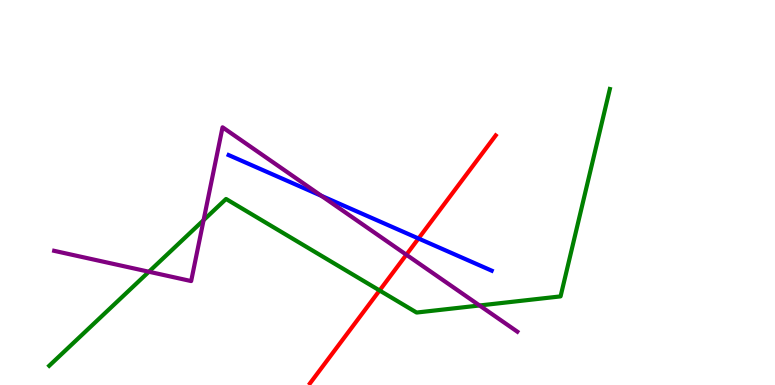[{'lines': ['blue', 'red'], 'intersections': [{'x': 5.4, 'y': 3.81}]}, {'lines': ['green', 'red'], 'intersections': [{'x': 4.9, 'y': 2.46}]}, {'lines': ['purple', 'red'], 'intersections': [{'x': 5.24, 'y': 3.38}]}, {'lines': ['blue', 'green'], 'intersections': []}, {'lines': ['blue', 'purple'], 'intersections': [{'x': 4.15, 'y': 4.91}]}, {'lines': ['green', 'purple'], 'intersections': [{'x': 1.92, 'y': 2.94}, {'x': 2.63, 'y': 4.28}, {'x': 6.19, 'y': 2.07}]}]